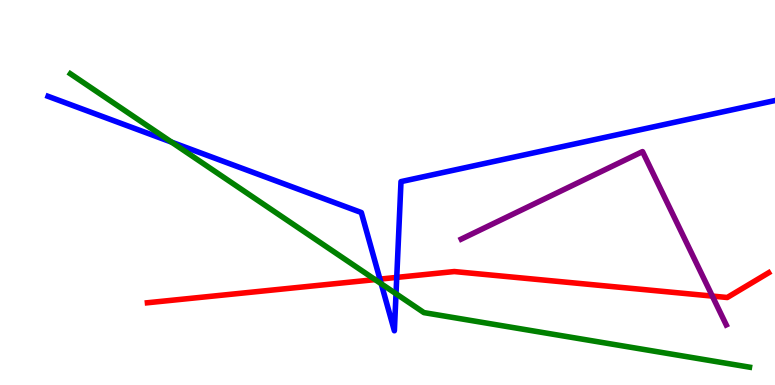[{'lines': ['blue', 'red'], 'intersections': [{'x': 4.9, 'y': 2.75}, {'x': 5.12, 'y': 2.79}]}, {'lines': ['green', 'red'], 'intersections': [{'x': 4.84, 'y': 2.74}]}, {'lines': ['purple', 'red'], 'intersections': [{'x': 9.19, 'y': 2.31}]}, {'lines': ['blue', 'green'], 'intersections': [{'x': 2.21, 'y': 6.31}, {'x': 4.92, 'y': 2.63}, {'x': 5.11, 'y': 2.37}]}, {'lines': ['blue', 'purple'], 'intersections': []}, {'lines': ['green', 'purple'], 'intersections': []}]